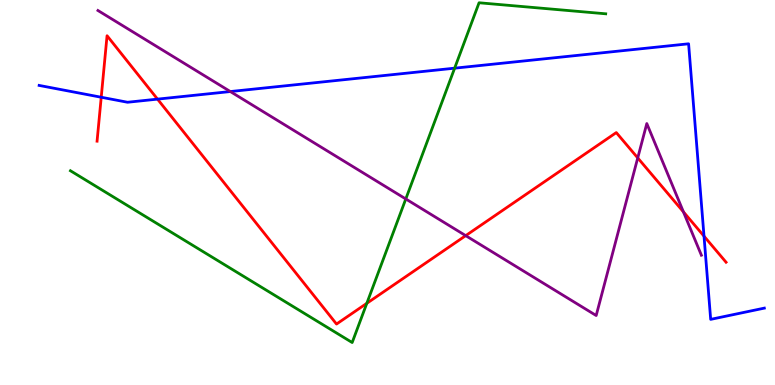[{'lines': ['blue', 'red'], 'intersections': [{'x': 1.31, 'y': 7.47}, {'x': 2.03, 'y': 7.43}, {'x': 9.08, 'y': 3.87}]}, {'lines': ['green', 'red'], 'intersections': [{'x': 4.73, 'y': 2.12}]}, {'lines': ['purple', 'red'], 'intersections': [{'x': 6.01, 'y': 3.88}, {'x': 8.23, 'y': 5.9}, {'x': 8.82, 'y': 4.5}]}, {'lines': ['blue', 'green'], 'intersections': [{'x': 5.87, 'y': 8.23}]}, {'lines': ['blue', 'purple'], 'intersections': [{'x': 2.97, 'y': 7.62}]}, {'lines': ['green', 'purple'], 'intersections': [{'x': 5.24, 'y': 4.83}]}]